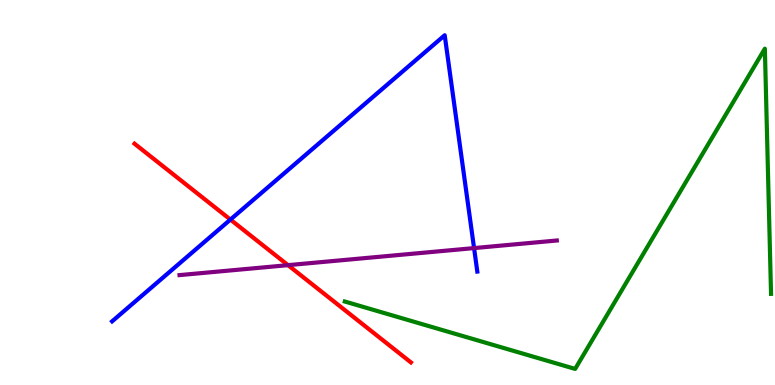[{'lines': ['blue', 'red'], 'intersections': [{'x': 2.97, 'y': 4.3}]}, {'lines': ['green', 'red'], 'intersections': []}, {'lines': ['purple', 'red'], 'intersections': [{'x': 3.72, 'y': 3.11}]}, {'lines': ['blue', 'green'], 'intersections': []}, {'lines': ['blue', 'purple'], 'intersections': [{'x': 6.12, 'y': 3.56}]}, {'lines': ['green', 'purple'], 'intersections': []}]